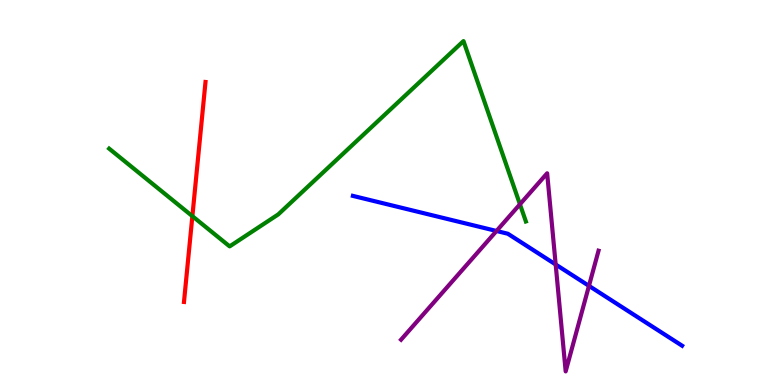[{'lines': ['blue', 'red'], 'intersections': []}, {'lines': ['green', 'red'], 'intersections': [{'x': 2.48, 'y': 4.39}]}, {'lines': ['purple', 'red'], 'intersections': []}, {'lines': ['blue', 'green'], 'intersections': []}, {'lines': ['blue', 'purple'], 'intersections': [{'x': 6.41, 'y': 4.0}, {'x': 7.17, 'y': 3.13}, {'x': 7.6, 'y': 2.57}]}, {'lines': ['green', 'purple'], 'intersections': [{'x': 6.71, 'y': 4.69}]}]